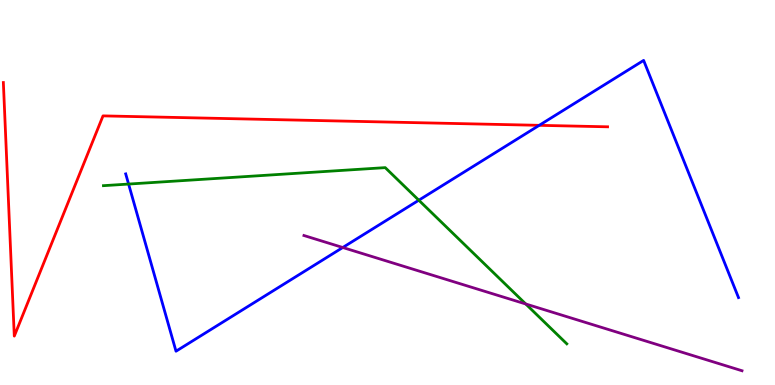[{'lines': ['blue', 'red'], 'intersections': [{'x': 6.96, 'y': 6.74}]}, {'lines': ['green', 'red'], 'intersections': []}, {'lines': ['purple', 'red'], 'intersections': []}, {'lines': ['blue', 'green'], 'intersections': [{'x': 1.66, 'y': 5.22}, {'x': 5.4, 'y': 4.8}]}, {'lines': ['blue', 'purple'], 'intersections': [{'x': 4.42, 'y': 3.57}]}, {'lines': ['green', 'purple'], 'intersections': [{'x': 6.78, 'y': 2.1}]}]